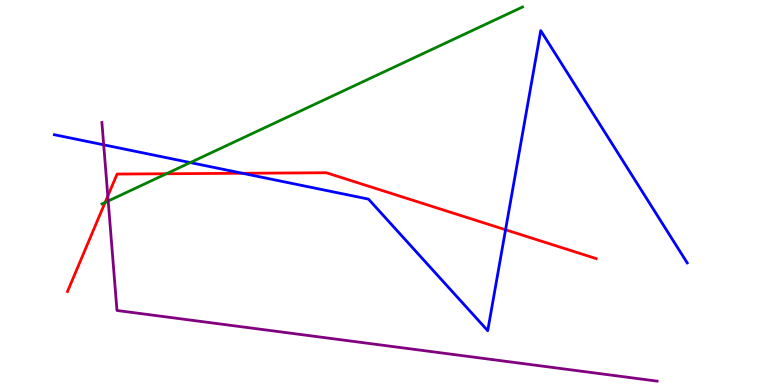[{'lines': ['blue', 'red'], 'intersections': [{'x': 3.13, 'y': 5.5}, {'x': 6.52, 'y': 4.03}]}, {'lines': ['green', 'red'], 'intersections': [{'x': 1.36, 'y': 4.74}, {'x': 2.15, 'y': 5.49}]}, {'lines': ['purple', 'red'], 'intersections': [{'x': 1.39, 'y': 4.91}]}, {'lines': ['blue', 'green'], 'intersections': [{'x': 2.46, 'y': 5.78}]}, {'lines': ['blue', 'purple'], 'intersections': [{'x': 1.34, 'y': 6.24}]}, {'lines': ['green', 'purple'], 'intersections': [{'x': 1.4, 'y': 4.78}]}]